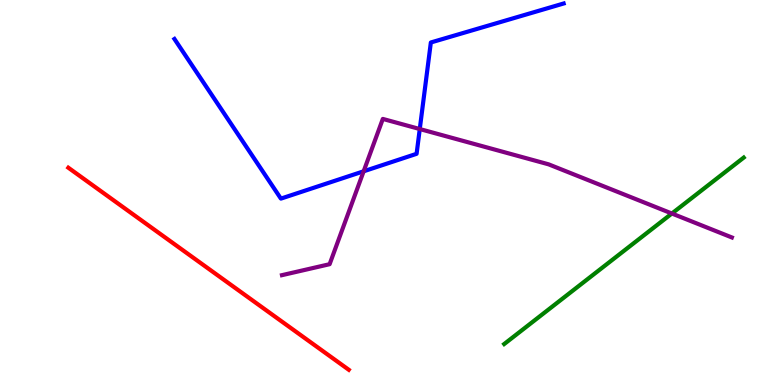[{'lines': ['blue', 'red'], 'intersections': []}, {'lines': ['green', 'red'], 'intersections': []}, {'lines': ['purple', 'red'], 'intersections': []}, {'lines': ['blue', 'green'], 'intersections': []}, {'lines': ['blue', 'purple'], 'intersections': [{'x': 4.69, 'y': 5.55}, {'x': 5.42, 'y': 6.65}]}, {'lines': ['green', 'purple'], 'intersections': [{'x': 8.67, 'y': 4.45}]}]